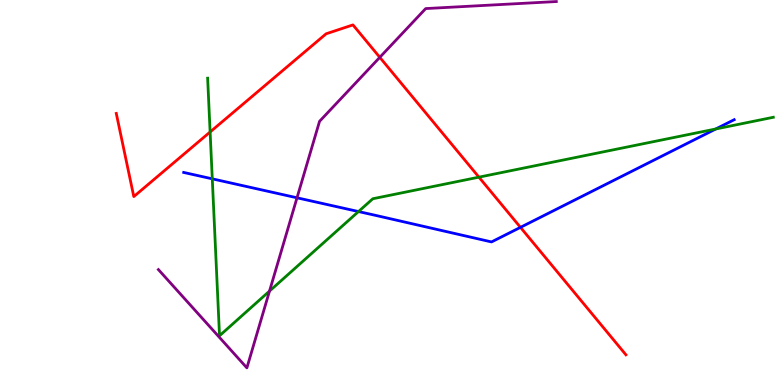[{'lines': ['blue', 'red'], 'intersections': [{'x': 6.72, 'y': 4.09}]}, {'lines': ['green', 'red'], 'intersections': [{'x': 2.71, 'y': 6.57}, {'x': 6.18, 'y': 5.4}]}, {'lines': ['purple', 'red'], 'intersections': [{'x': 4.9, 'y': 8.51}]}, {'lines': ['blue', 'green'], 'intersections': [{'x': 2.74, 'y': 5.35}, {'x': 4.63, 'y': 4.51}, {'x': 9.24, 'y': 6.65}]}, {'lines': ['blue', 'purple'], 'intersections': [{'x': 3.83, 'y': 4.86}]}, {'lines': ['green', 'purple'], 'intersections': [{'x': 3.48, 'y': 2.44}]}]